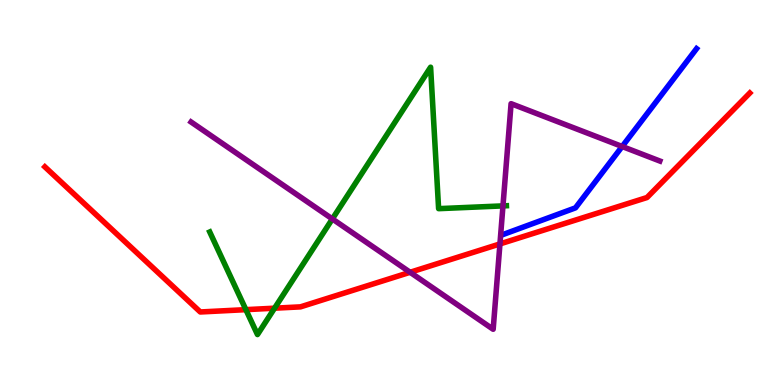[{'lines': ['blue', 'red'], 'intersections': []}, {'lines': ['green', 'red'], 'intersections': [{'x': 3.17, 'y': 1.96}, {'x': 3.54, 'y': 2.0}]}, {'lines': ['purple', 'red'], 'intersections': [{'x': 5.29, 'y': 2.93}, {'x': 6.45, 'y': 3.66}]}, {'lines': ['blue', 'green'], 'intersections': []}, {'lines': ['blue', 'purple'], 'intersections': [{'x': 8.03, 'y': 6.19}]}, {'lines': ['green', 'purple'], 'intersections': [{'x': 4.29, 'y': 4.31}, {'x': 6.49, 'y': 4.65}]}]